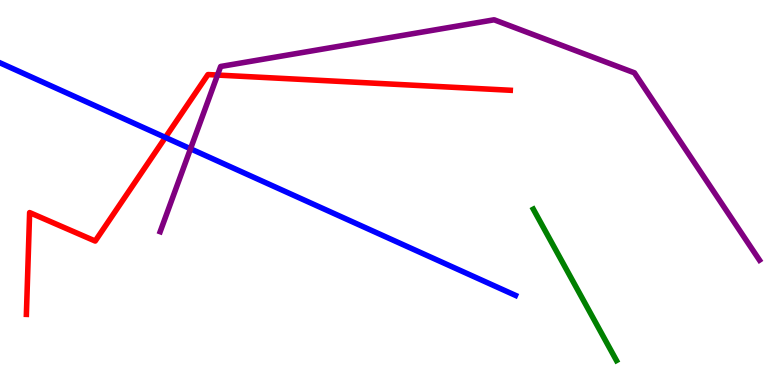[{'lines': ['blue', 'red'], 'intersections': [{'x': 2.13, 'y': 6.43}]}, {'lines': ['green', 'red'], 'intersections': []}, {'lines': ['purple', 'red'], 'intersections': [{'x': 2.81, 'y': 8.05}]}, {'lines': ['blue', 'green'], 'intersections': []}, {'lines': ['blue', 'purple'], 'intersections': [{'x': 2.46, 'y': 6.14}]}, {'lines': ['green', 'purple'], 'intersections': []}]